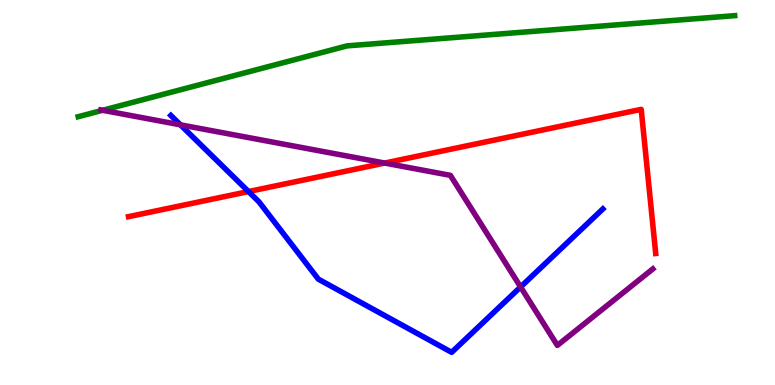[{'lines': ['blue', 'red'], 'intersections': [{'x': 3.21, 'y': 5.02}]}, {'lines': ['green', 'red'], 'intersections': []}, {'lines': ['purple', 'red'], 'intersections': [{'x': 4.96, 'y': 5.76}]}, {'lines': ['blue', 'green'], 'intersections': []}, {'lines': ['blue', 'purple'], 'intersections': [{'x': 2.33, 'y': 6.76}, {'x': 6.72, 'y': 2.55}]}, {'lines': ['green', 'purple'], 'intersections': [{'x': 1.32, 'y': 7.14}]}]